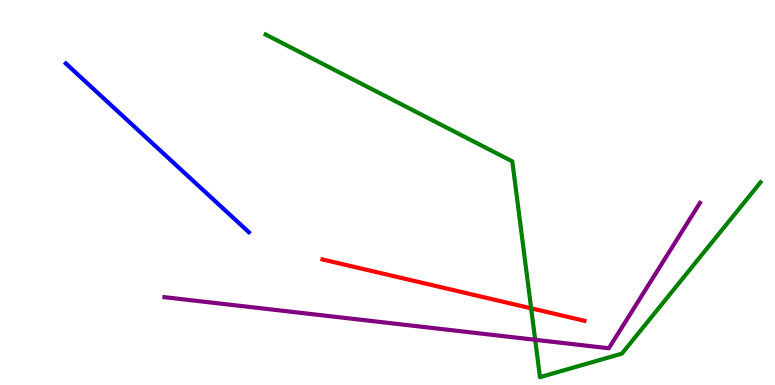[{'lines': ['blue', 'red'], 'intersections': []}, {'lines': ['green', 'red'], 'intersections': [{'x': 6.85, 'y': 1.99}]}, {'lines': ['purple', 'red'], 'intersections': []}, {'lines': ['blue', 'green'], 'intersections': []}, {'lines': ['blue', 'purple'], 'intersections': []}, {'lines': ['green', 'purple'], 'intersections': [{'x': 6.91, 'y': 1.17}]}]